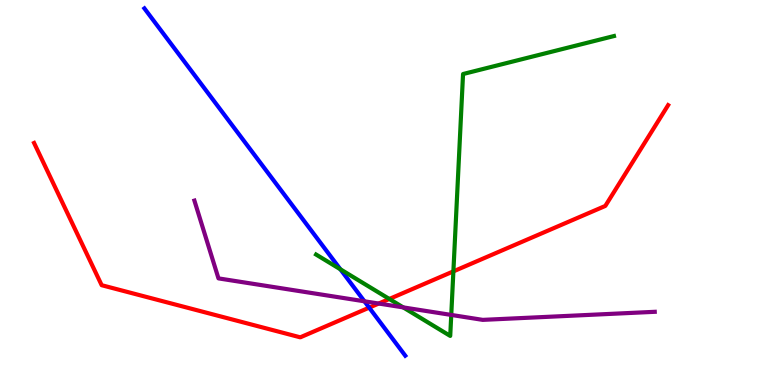[{'lines': ['blue', 'red'], 'intersections': [{'x': 4.76, 'y': 2.01}]}, {'lines': ['green', 'red'], 'intersections': [{'x': 5.02, 'y': 2.23}, {'x': 5.85, 'y': 2.95}]}, {'lines': ['purple', 'red'], 'intersections': [{'x': 4.89, 'y': 2.12}]}, {'lines': ['blue', 'green'], 'intersections': [{'x': 4.39, 'y': 3.01}]}, {'lines': ['blue', 'purple'], 'intersections': [{'x': 4.7, 'y': 2.17}]}, {'lines': ['green', 'purple'], 'intersections': [{'x': 5.2, 'y': 2.02}, {'x': 5.82, 'y': 1.82}]}]